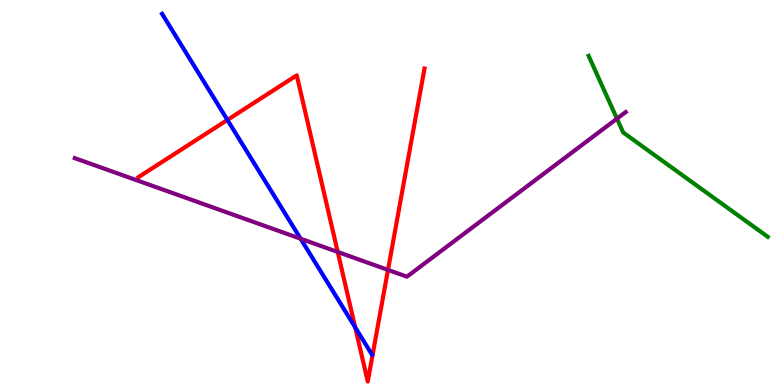[{'lines': ['blue', 'red'], 'intersections': [{'x': 2.93, 'y': 6.88}, {'x': 4.58, 'y': 1.5}]}, {'lines': ['green', 'red'], 'intersections': []}, {'lines': ['purple', 'red'], 'intersections': [{'x': 4.36, 'y': 3.46}, {'x': 5.01, 'y': 2.99}]}, {'lines': ['blue', 'green'], 'intersections': []}, {'lines': ['blue', 'purple'], 'intersections': [{'x': 3.88, 'y': 3.8}]}, {'lines': ['green', 'purple'], 'intersections': [{'x': 7.96, 'y': 6.92}]}]